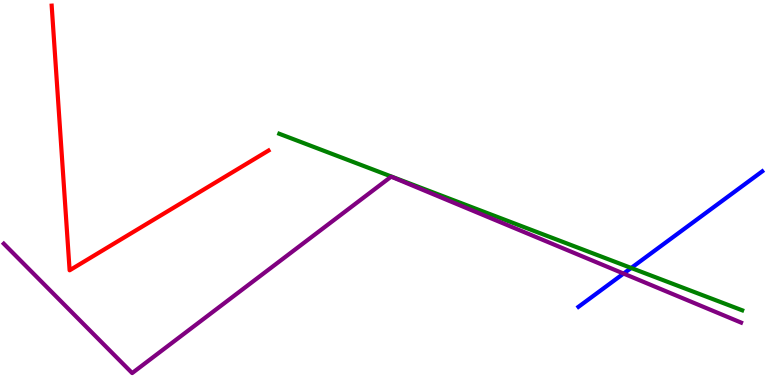[{'lines': ['blue', 'red'], 'intersections': []}, {'lines': ['green', 'red'], 'intersections': []}, {'lines': ['purple', 'red'], 'intersections': []}, {'lines': ['blue', 'green'], 'intersections': [{'x': 8.14, 'y': 3.04}]}, {'lines': ['blue', 'purple'], 'intersections': [{'x': 8.05, 'y': 2.89}]}, {'lines': ['green', 'purple'], 'intersections': []}]